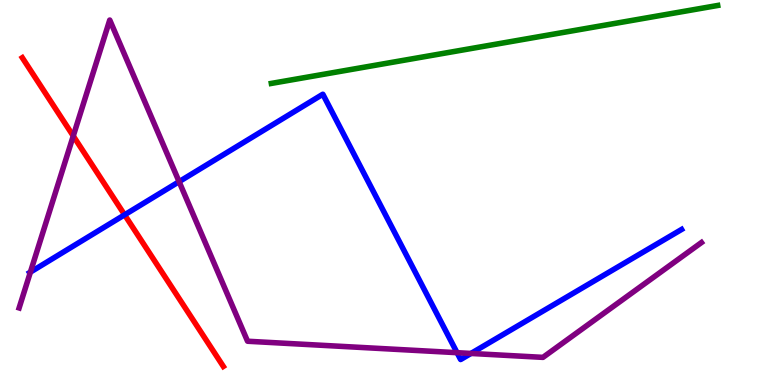[{'lines': ['blue', 'red'], 'intersections': [{'x': 1.61, 'y': 4.42}]}, {'lines': ['green', 'red'], 'intersections': []}, {'lines': ['purple', 'red'], 'intersections': [{'x': 0.945, 'y': 6.47}]}, {'lines': ['blue', 'green'], 'intersections': []}, {'lines': ['blue', 'purple'], 'intersections': [{'x': 0.392, 'y': 2.93}, {'x': 2.31, 'y': 5.28}, {'x': 5.9, 'y': 0.839}, {'x': 6.08, 'y': 0.82}]}, {'lines': ['green', 'purple'], 'intersections': []}]